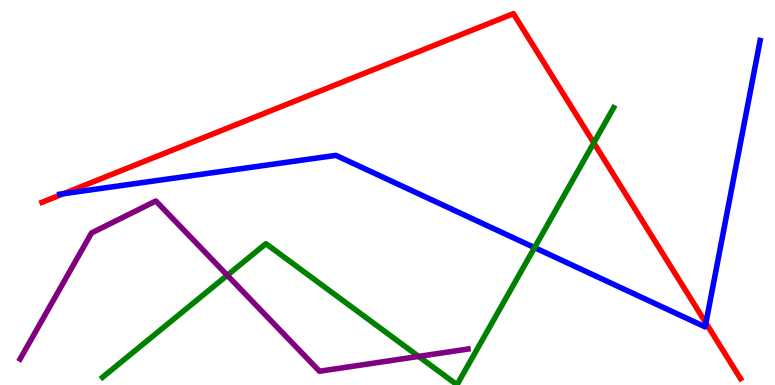[{'lines': ['blue', 'red'], 'intersections': [{'x': 0.821, 'y': 4.97}, {'x': 9.11, 'y': 1.61}]}, {'lines': ['green', 'red'], 'intersections': [{'x': 7.66, 'y': 6.29}]}, {'lines': ['purple', 'red'], 'intersections': []}, {'lines': ['blue', 'green'], 'intersections': [{'x': 6.9, 'y': 3.57}]}, {'lines': ['blue', 'purple'], 'intersections': []}, {'lines': ['green', 'purple'], 'intersections': [{'x': 2.93, 'y': 2.85}, {'x': 5.4, 'y': 0.742}]}]